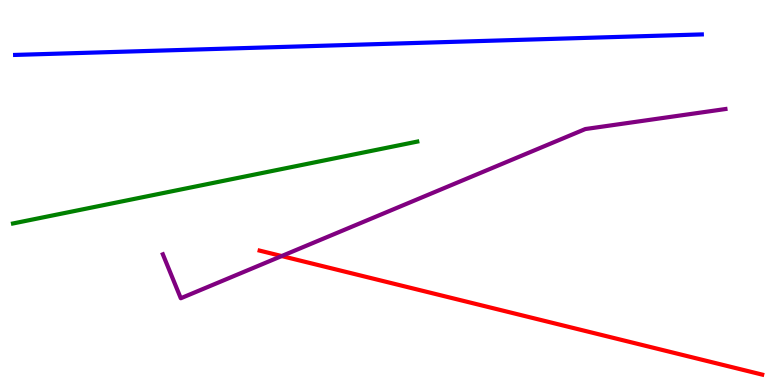[{'lines': ['blue', 'red'], 'intersections': []}, {'lines': ['green', 'red'], 'intersections': []}, {'lines': ['purple', 'red'], 'intersections': [{'x': 3.63, 'y': 3.35}]}, {'lines': ['blue', 'green'], 'intersections': []}, {'lines': ['blue', 'purple'], 'intersections': []}, {'lines': ['green', 'purple'], 'intersections': []}]